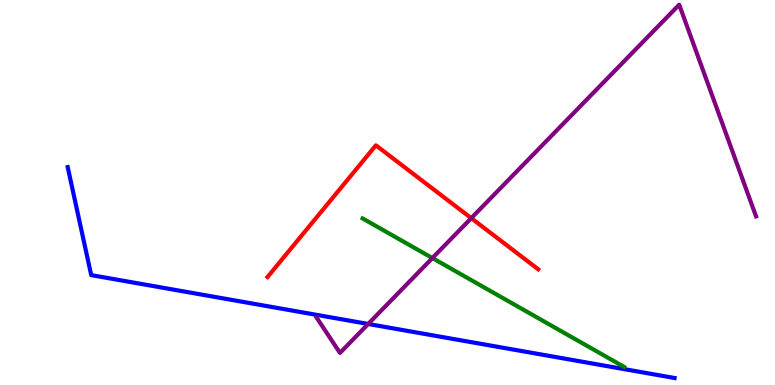[{'lines': ['blue', 'red'], 'intersections': []}, {'lines': ['green', 'red'], 'intersections': []}, {'lines': ['purple', 'red'], 'intersections': [{'x': 6.08, 'y': 4.33}]}, {'lines': ['blue', 'green'], 'intersections': []}, {'lines': ['blue', 'purple'], 'intersections': [{'x': 4.75, 'y': 1.59}]}, {'lines': ['green', 'purple'], 'intersections': [{'x': 5.58, 'y': 3.3}]}]